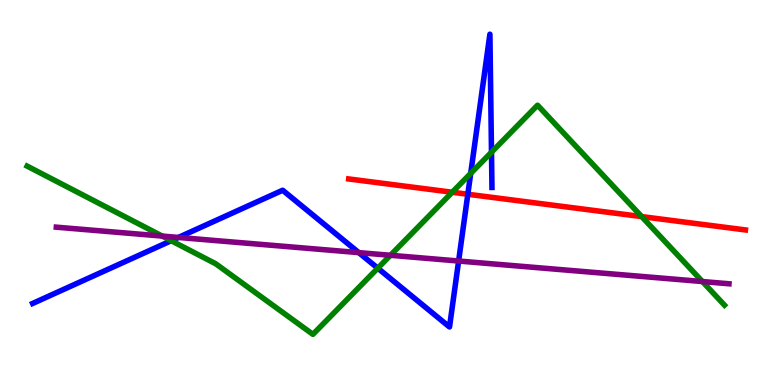[{'lines': ['blue', 'red'], 'intersections': [{'x': 6.04, 'y': 4.95}]}, {'lines': ['green', 'red'], 'intersections': [{'x': 5.84, 'y': 5.01}, {'x': 8.28, 'y': 4.37}]}, {'lines': ['purple', 'red'], 'intersections': []}, {'lines': ['blue', 'green'], 'intersections': [{'x': 2.21, 'y': 3.75}, {'x': 4.87, 'y': 3.03}, {'x': 6.07, 'y': 5.5}, {'x': 6.34, 'y': 6.05}]}, {'lines': ['blue', 'purple'], 'intersections': [{'x': 2.3, 'y': 3.83}, {'x': 4.63, 'y': 3.44}, {'x': 5.92, 'y': 3.22}]}, {'lines': ['green', 'purple'], 'intersections': [{'x': 2.09, 'y': 3.87}, {'x': 5.04, 'y': 3.37}, {'x': 9.06, 'y': 2.69}]}]